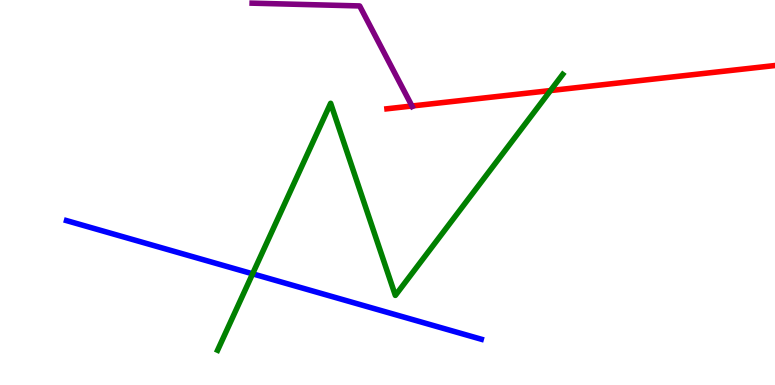[{'lines': ['blue', 'red'], 'intersections': []}, {'lines': ['green', 'red'], 'intersections': [{'x': 7.1, 'y': 7.65}]}, {'lines': ['purple', 'red'], 'intersections': [{'x': 5.32, 'y': 7.25}]}, {'lines': ['blue', 'green'], 'intersections': [{'x': 3.26, 'y': 2.89}]}, {'lines': ['blue', 'purple'], 'intersections': []}, {'lines': ['green', 'purple'], 'intersections': []}]